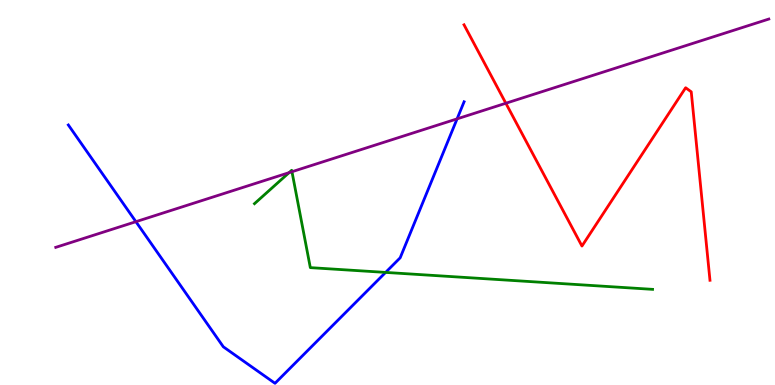[{'lines': ['blue', 'red'], 'intersections': []}, {'lines': ['green', 'red'], 'intersections': []}, {'lines': ['purple', 'red'], 'intersections': [{'x': 6.53, 'y': 7.32}]}, {'lines': ['blue', 'green'], 'intersections': [{'x': 4.98, 'y': 2.92}]}, {'lines': ['blue', 'purple'], 'intersections': [{'x': 1.75, 'y': 4.24}, {'x': 5.9, 'y': 6.91}]}, {'lines': ['green', 'purple'], 'intersections': [{'x': 3.73, 'y': 5.52}, {'x': 3.77, 'y': 5.54}]}]